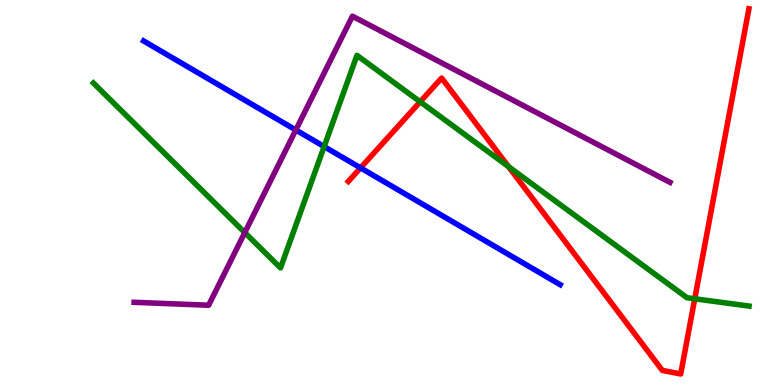[{'lines': ['blue', 'red'], 'intersections': [{'x': 4.65, 'y': 5.64}]}, {'lines': ['green', 'red'], 'intersections': [{'x': 5.42, 'y': 7.36}, {'x': 6.56, 'y': 5.67}, {'x': 8.96, 'y': 2.24}]}, {'lines': ['purple', 'red'], 'intersections': []}, {'lines': ['blue', 'green'], 'intersections': [{'x': 4.18, 'y': 6.19}]}, {'lines': ['blue', 'purple'], 'intersections': [{'x': 3.82, 'y': 6.62}]}, {'lines': ['green', 'purple'], 'intersections': [{'x': 3.16, 'y': 3.96}]}]